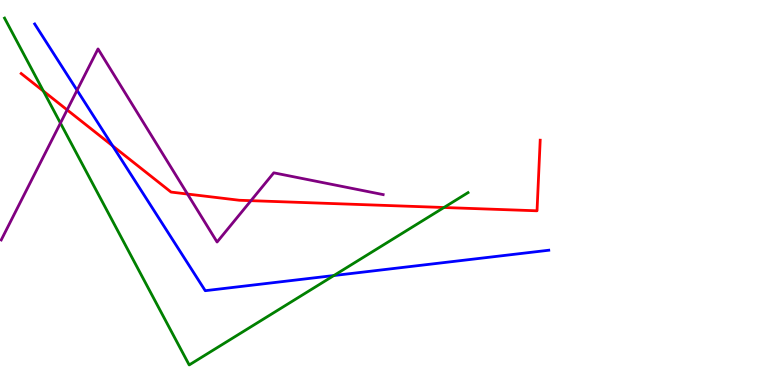[{'lines': ['blue', 'red'], 'intersections': [{'x': 1.45, 'y': 6.21}]}, {'lines': ['green', 'red'], 'intersections': [{'x': 0.56, 'y': 7.63}, {'x': 5.73, 'y': 4.61}]}, {'lines': ['purple', 'red'], 'intersections': [{'x': 0.866, 'y': 7.15}, {'x': 2.42, 'y': 4.96}, {'x': 3.24, 'y': 4.79}]}, {'lines': ['blue', 'green'], 'intersections': [{'x': 4.31, 'y': 2.84}]}, {'lines': ['blue', 'purple'], 'intersections': [{'x': 0.995, 'y': 7.66}]}, {'lines': ['green', 'purple'], 'intersections': [{'x': 0.78, 'y': 6.8}]}]